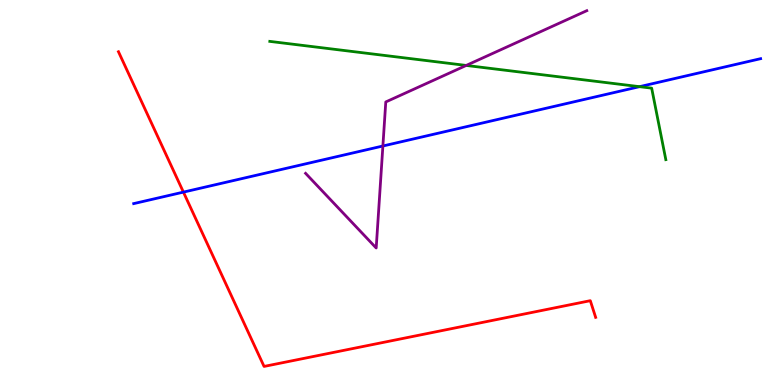[{'lines': ['blue', 'red'], 'intersections': [{'x': 2.37, 'y': 5.01}]}, {'lines': ['green', 'red'], 'intersections': []}, {'lines': ['purple', 'red'], 'intersections': []}, {'lines': ['blue', 'green'], 'intersections': [{'x': 8.25, 'y': 7.75}]}, {'lines': ['blue', 'purple'], 'intersections': [{'x': 4.94, 'y': 6.21}]}, {'lines': ['green', 'purple'], 'intersections': [{'x': 6.02, 'y': 8.3}]}]